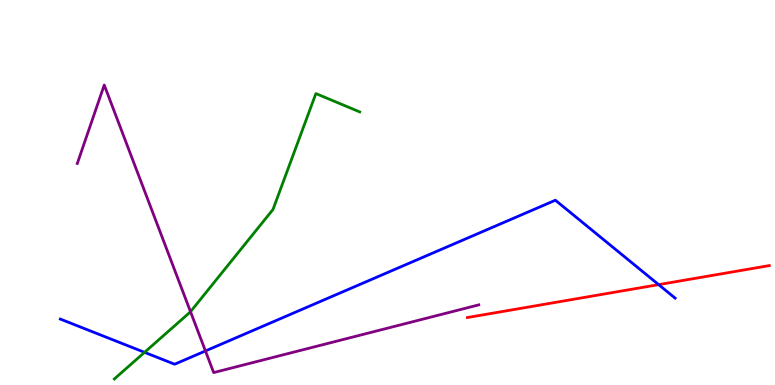[{'lines': ['blue', 'red'], 'intersections': [{'x': 8.5, 'y': 2.61}]}, {'lines': ['green', 'red'], 'intersections': []}, {'lines': ['purple', 'red'], 'intersections': []}, {'lines': ['blue', 'green'], 'intersections': [{'x': 1.87, 'y': 0.848}]}, {'lines': ['blue', 'purple'], 'intersections': [{'x': 2.65, 'y': 0.884}]}, {'lines': ['green', 'purple'], 'intersections': [{'x': 2.46, 'y': 1.9}]}]